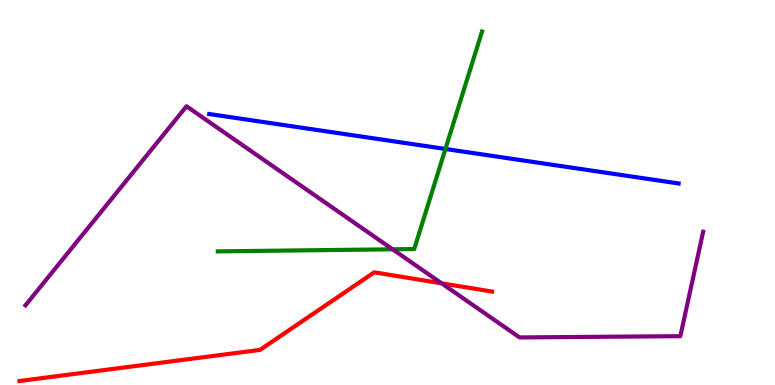[{'lines': ['blue', 'red'], 'intersections': []}, {'lines': ['green', 'red'], 'intersections': []}, {'lines': ['purple', 'red'], 'intersections': [{'x': 5.7, 'y': 2.64}]}, {'lines': ['blue', 'green'], 'intersections': [{'x': 5.75, 'y': 6.13}]}, {'lines': ['blue', 'purple'], 'intersections': []}, {'lines': ['green', 'purple'], 'intersections': [{'x': 5.07, 'y': 3.52}]}]